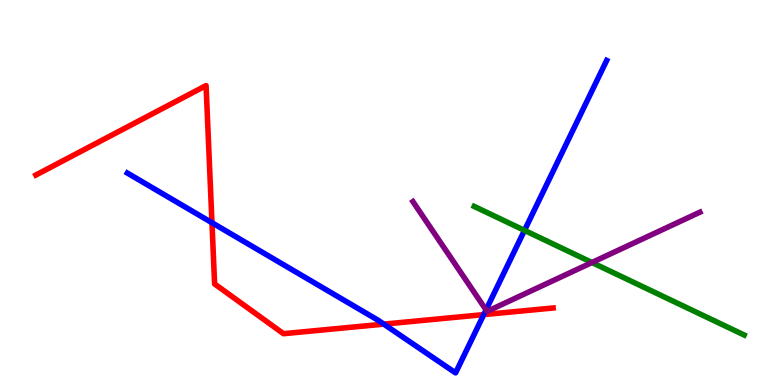[{'lines': ['blue', 'red'], 'intersections': [{'x': 2.74, 'y': 4.22}, {'x': 4.95, 'y': 1.58}, {'x': 6.24, 'y': 1.83}]}, {'lines': ['green', 'red'], 'intersections': []}, {'lines': ['purple', 'red'], 'intersections': []}, {'lines': ['blue', 'green'], 'intersections': [{'x': 6.77, 'y': 4.02}]}, {'lines': ['blue', 'purple'], 'intersections': [{'x': 6.27, 'y': 1.95}]}, {'lines': ['green', 'purple'], 'intersections': [{'x': 7.64, 'y': 3.18}]}]